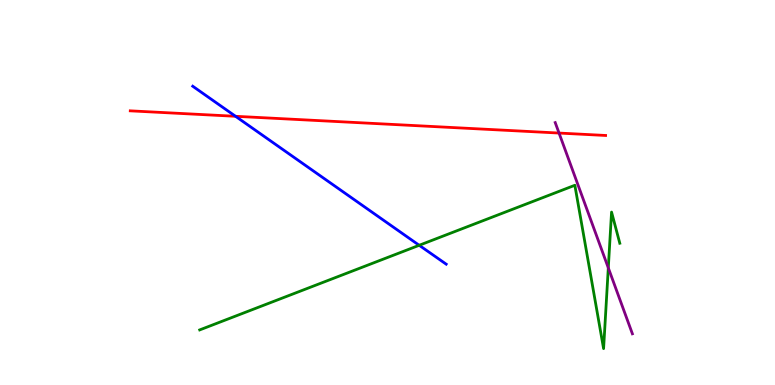[{'lines': ['blue', 'red'], 'intersections': [{'x': 3.04, 'y': 6.98}]}, {'lines': ['green', 'red'], 'intersections': []}, {'lines': ['purple', 'red'], 'intersections': [{'x': 7.21, 'y': 6.54}]}, {'lines': ['blue', 'green'], 'intersections': [{'x': 5.41, 'y': 3.63}]}, {'lines': ['blue', 'purple'], 'intersections': []}, {'lines': ['green', 'purple'], 'intersections': [{'x': 7.85, 'y': 3.04}]}]